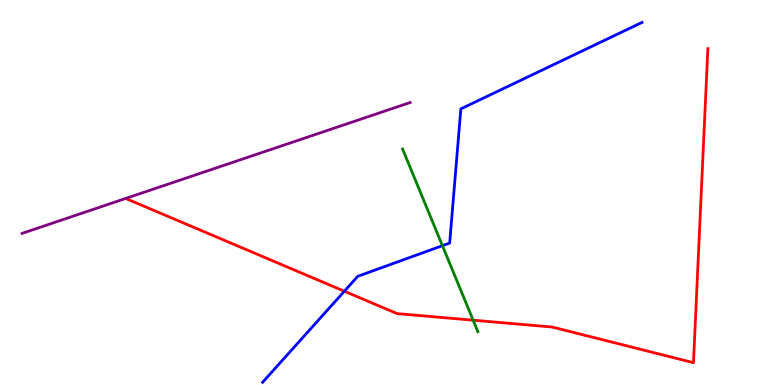[{'lines': ['blue', 'red'], 'intersections': [{'x': 4.44, 'y': 2.44}]}, {'lines': ['green', 'red'], 'intersections': [{'x': 6.1, 'y': 1.68}]}, {'lines': ['purple', 'red'], 'intersections': []}, {'lines': ['blue', 'green'], 'intersections': [{'x': 5.71, 'y': 3.62}]}, {'lines': ['blue', 'purple'], 'intersections': []}, {'lines': ['green', 'purple'], 'intersections': []}]